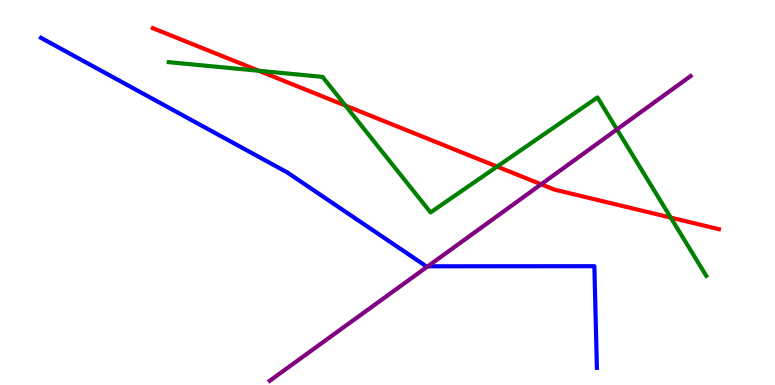[{'lines': ['blue', 'red'], 'intersections': []}, {'lines': ['green', 'red'], 'intersections': [{'x': 3.34, 'y': 8.16}, {'x': 4.46, 'y': 7.26}, {'x': 6.41, 'y': 5.67}, {'x': 8.65, 'y': 4.35}]}, {'lines': ['purple', 'red'], 'intersections': [{'x': 6.98, 'y': 5.21}]}, {'lines': ['blue', 'green'], 'intersections': []}, {'lines': ['blue', 'purple'], 'intersections': [{'x': 5.52, 'y': 3.08}]}, {'lines': ['green', 'purple'], 'intersections': [{'x': 7.96, 'y': 6.64}]}]